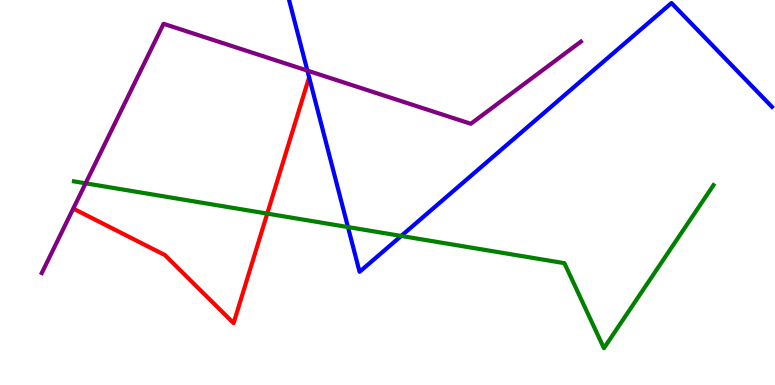[{'lines': ['blue', 'red'], 'intersections': []}, {'lines': ['green', 'red'], 'intersections': [{'x': 3.45, 'y': 4.45}]}, {'lines': ['purple', 'red'], 'intersections': []}, {'lines': ['blue', 'green'], 'intersections': [{'x': 4.49, 'y': 4.1}, {'x': 5.18, 'y': 3.87}]}, {'lines': ['blue', 'purple'], 'intersections': [{'x': 3.97, 'y': 8.17}]}, {'lines': ['green', 'purple'], 'intersections': [{'x': 1.1, 'y': 5.24}]}]